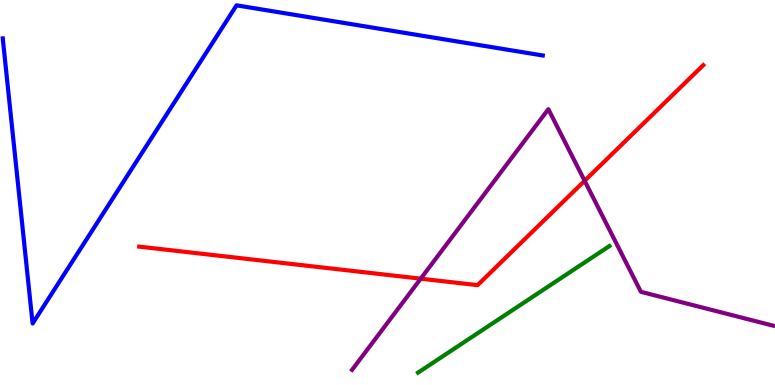[{'lines': ['blue', 'red'], 'intersections': []}, {'lines': ['green', 'red'], 'intersections': []}, {'lines': ['purple', 'red'], 'intersections': [{'x': 5.43, 'y': 2.76}, {'x': 7.54, 'y': 5.3}]}, {'lines': ['blue', 'green'], 'intersections': []}, {'lines': ['blue', 'purple'], 'intersections': []}, {'lines': ['green', 'purple'], 'intersections': []}]